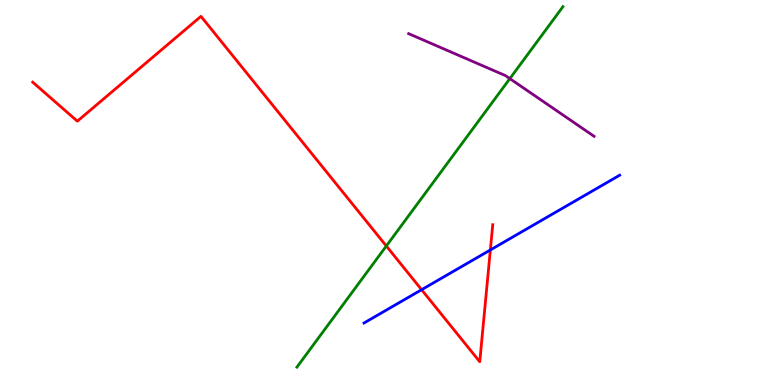[{'lines': ['blue', 'red'], 'intersections': [{'x': 5.44, 'y': 2.48}, {'x': 6.33, 'y': 3.51}]}, {'lines': ['green', 'red'], 'intersections': [{'x': 4.98, 'y': 3.61}]}, {'lines': ['purple', 'red'], 'intersections': []}, {'lines': ['blue', 'green'], 'intersections': []}, {'lines': ['blue', 'purple'], 'intersections': []}, {'lines': ['green', 'purple'], 'intersections': [{'x': 6.58, 'y': 7.96}]}]